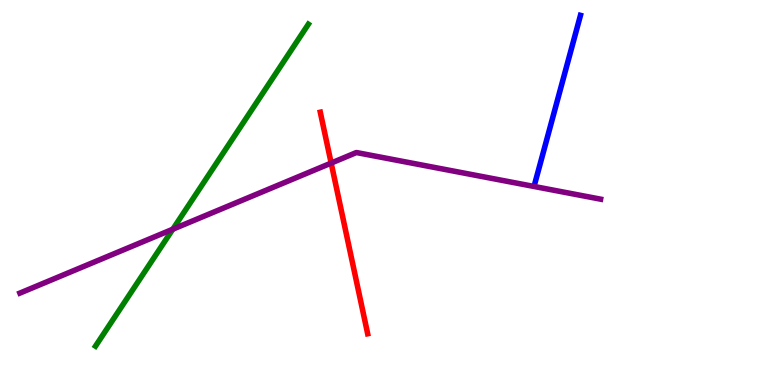[{'lines': ['blue', 'red'], 'intersections': []}, {'lines': ['green', 'red'], 'intersections': []}, {'lines': ['purple', 'red'], 'intersections': [{'x': 4.27, 'y': 5.76}]}, {'lines': ['blue', 'green'], 'intersections': []}, {'lines': ['blue', 'purple'], 'intersections': []}, {'lines': ['green', 'purple'], 'intersections': [{'x': 2.23, 'y': 4.05}]}]